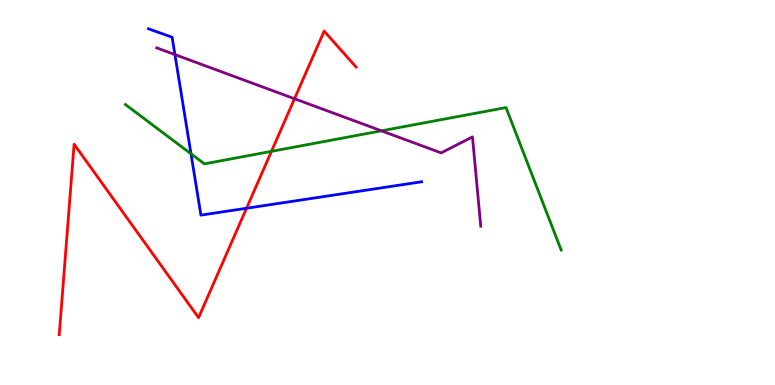[{'lines': ['blue', 'red'], 'intersections': [{'x': 3.18, 'y': 4.59}]}, {'lines': ['green', 'red'], 'intersections': [{'x': 3.5, 'y': 6.07}]}, {'lines': ['purple', 'red'], 'intersections': [{'x': 3.8, 'y': 7.44}]}, {'lines': ['blue', 'green'], 'intersections': [{'x': 2.46, 'y': 6.01}]}, {'lines': ['blue', 'purple'], 'intersections': [{'x': 2.26, 'y': 8.58}]}, {'lines': ['green', 'purple'], 'intersections': [{'x': 4.92, 'y': 6.6}]}]